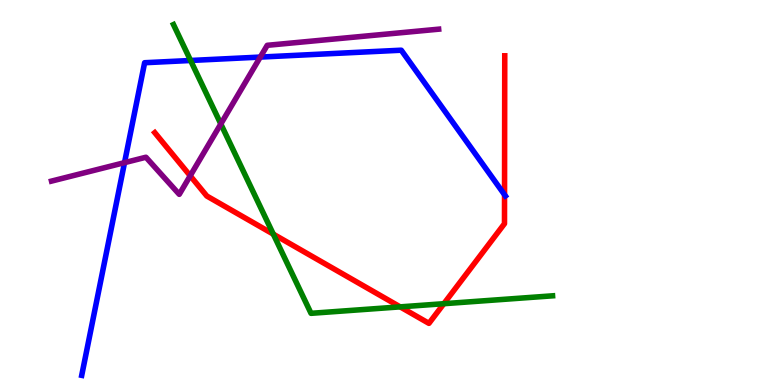[{'lines': ['blue', 'red'], 'intersections': [{'x': 6.51, 'y': 4.94}]}, {'lines': ['green', 'red'], 'intersections': [{'x': 3.53, 'y': 3.92}, {'x': 5.16, 'y': 2.03}, {'x': 5.73, 'y': 2.11}]}, {'lines': ['purple', 'red'], 'intersections': [{'x': 2.45, 'y': 5.43}]}, {'lines': ['blue', 'green'], 'intersections': [{'x': 2.46, 'y': 8.43}]}, {'lines': ['blue', 'purple'], 'intersections': [{'x': 1.61, 'y': 5.78}, {'x': 3.36, 'y': 8.52}]}, {'lines': ['green', 'purple'], 'intersections': [{'x': 2.85, 'y': 6.78}]}]